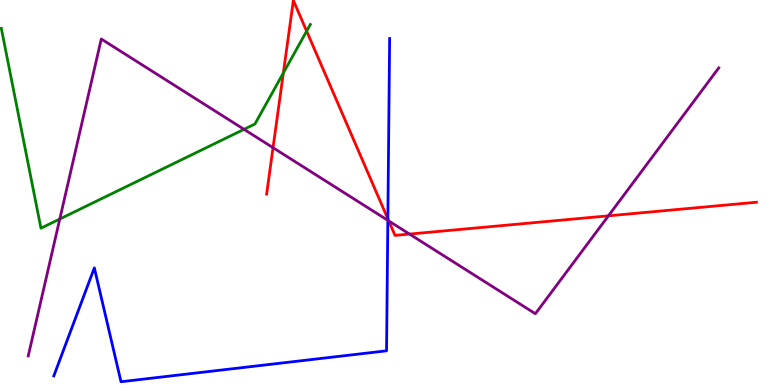[{'lines': ['blue', 'red'], 'intersections': [{'x': 5.0, 'y': 4.32}]}, {'lines': ['green', 'red'], 'intersections': [{'x': 3.66, 'y': 8.1}, {'x': 3.96, 'y': 9.19}]}, {'lines': ['purple', 'red'], 'intersections': [{'x': 3.52, 'y': 6.16}, {'x': 5.02, 'y': 4.26}, {'x': 5.28, 'y': 3.92}, {'x': 7.85, 'y': 4.39}]}, {'lines': ['blue', 'green'], 'intersections': []}, {'lines': ['blue', 'purple'], 'intersections': [{'x': 5.0, 'y': 4.28}]}, {'lines': ['green', 'purple'], 'intersections': [{'x': 0.771, 'y': 4.31}, {'x': 3.15, 'y': 6.64}]}]